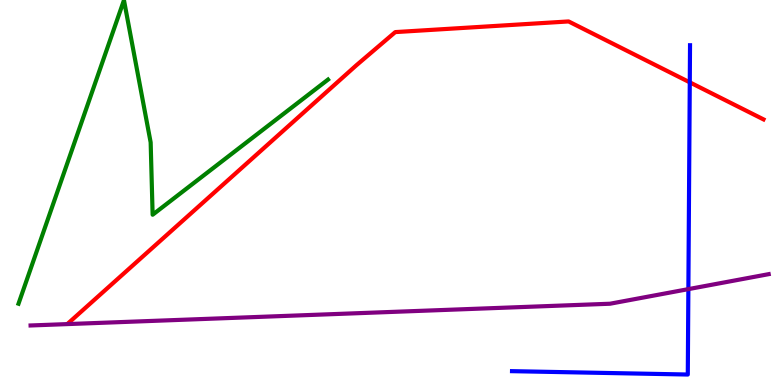[{'lines': ['blue', 'red'], 'intersections': [{'x': 8.9, 'y': 7.86}]}, {'lines': ['green', 'red'], 'intersections': []}, {'lines': ['purple', 'red'], 'intersections': []}, {'lines': ['blue', 'green'], 'intersections': []}, {'lines': ['blue', 'purple'], 'intersections': [{'x': 8.88, 'y': 2.49}]}, {'lines': ['green', 'purple'], 'intersections': []}]